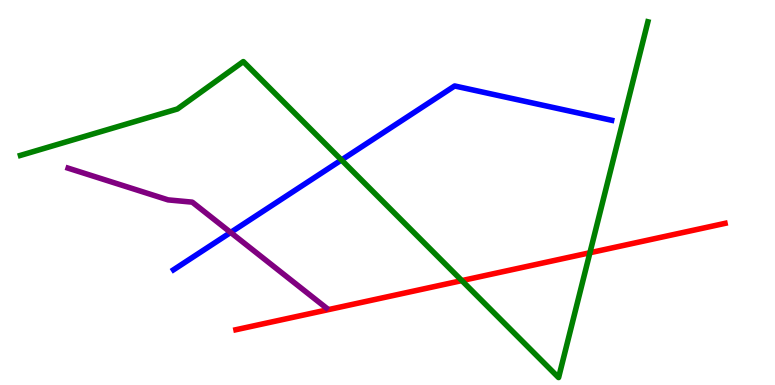[{'lines': ['blue', 'red'], 'intersections': []}, {'lines': ['green', 'red'], 'intersections': [{'x': 5.96, 'y': 2.71}, {'x': 7.61, 'y': 3.44}]}, {'lines': ['purple', 'red'], 'intersections': []}, {'lines': ['blue', 'green'], 'intersections': [{'x': 4.41, 'y': 5.84}]}, {'lines': ['blue', 'purple'], 'intersections': [{'x': 2.98, 'y': 3.96}]}, {'lines': ['green', 'purple'], 'intersections': []}]